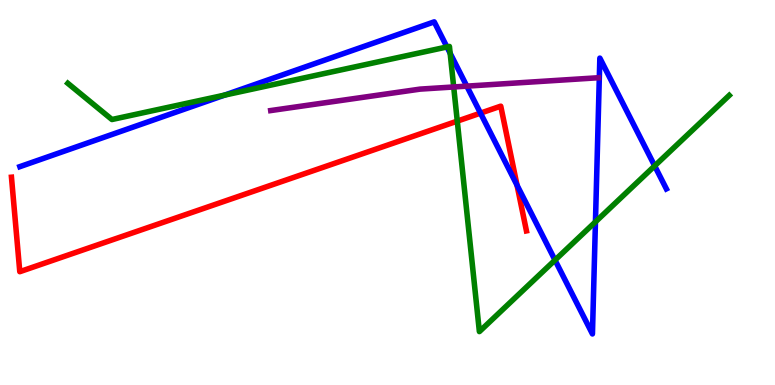[{'lines': ['blue', 'red'], 'intersections': [{'x': 6.2, 'y': 7.06}, {'x': 6.67, 'y': 5.19}]}, {'lines': ['green', 'red'], 'intersections': [{'x': 5.9, 'y': 6.85}]}, {'lines': ['purple', 'red'], 'intersections': []}, {'lines': ['blue', 'green'], 'intersections': [{'x': 2.9, 'y': 7.53}, {'x': 5.77, 'y': 8.78}, {'x': 5.81, 'y': 8.62}, {'x': 7.16, 'y': 3.24}, {'x': 7.68, 'y': 4.24}, {'x': 8.45, 'y': 5.69}]}, {'lines': ['blue', 'purple'], 'intersections': [{'x': 6.02, 'y': 7.76}]}, {'lines': ['green', 'purple'], 'intersections': [{'x': 5.85, 'y': 7.74}]}]